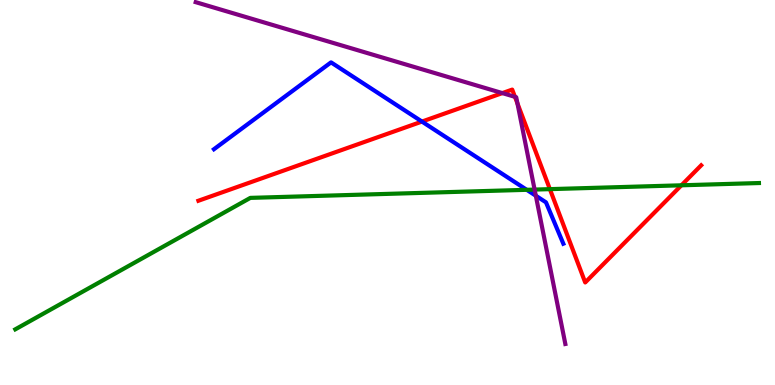[{'lines': ['blue', 'red'], 'intersections': [{'x': 5.44, 'y': 6.84}]}, {'lines': ['green', 'red'], 'intersections': [{'x': 7.1, 'y': 5.09}, {'x': 8.79, 'y': 5.19}]}, {'lines': ['purple', 'red'], 'intersections': [{'x': 6.48, 'y': 7.58}, {'x': 6.64, 'y': 7.48}, {'x': 6.68, 'y': 7.31}]}, {'lines': ['blue', 'green'], 'intersections': [{'x': 6.8, 'y': 5.07}]}, {'lines': ['blue', 'purple'], 'intersections': [{'x': 6.91, 'y': 4.92}]}, {'lines': ['green', 'purple'], 'intersections': [{'x': 6.9, 'y': 5.08}]}]